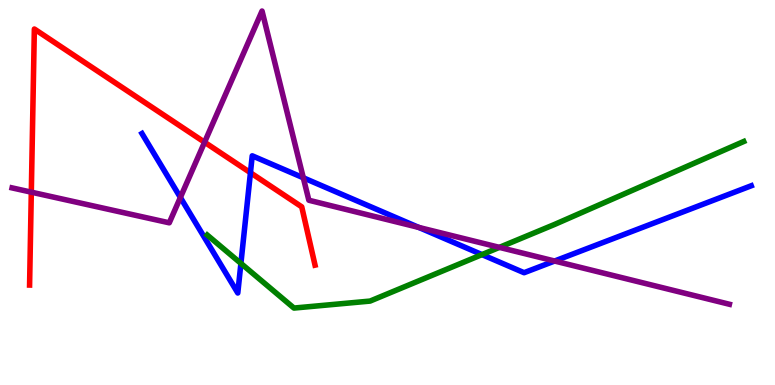[{'lines': ['blue', 'red'], 'intersections': [{'x': 3.23, 'y': 5.51}]}, {'lines': ['green', 'red'], 'intersections': []}, {'lines': ['purple', 'red'], 'intersections': [{'x': 0.404, 'y': 5.01}, {'x': 2.64, 'y': 6.31}]}, {'lines': ['blue', 'green'], 'intersections': [{'x': 3.11, 'y': 3.16}, {'x': 6.22, 'y': 3.39}]}, {'lines': ['blue', 'purple'], 'intersections': [{'x': 2.33, 'y': 4.87}, {'x': 3.91, 'y': 5.38}, {'x': 5.4, 'y': 4.09}, {'x': 7.16, 'y': 3.22}]}, {'lines': ['green', 'purple'], 'intersections': [{'x': 6.44, 'y': 3.57}]}]